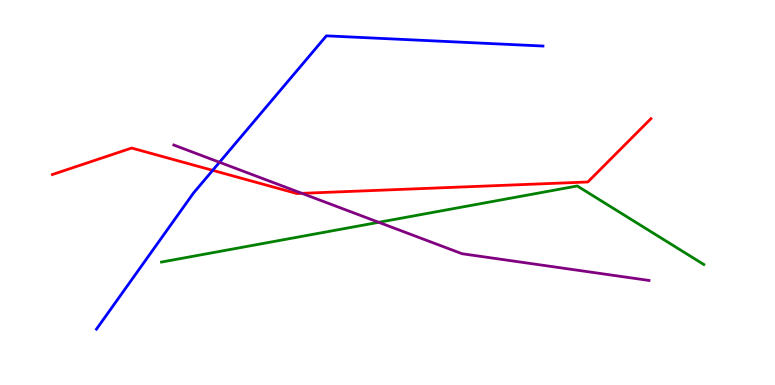[{'lines': ['blue', 'red'], 'intersections': [{'x': 2.74, 'y': 5.58}]}, {'lines': ['green', 'red'], 'intersections': []}, {'lines': ['purple', 'red'], 'intersections': [{'x': 3.9, 'y': 4.98}]}, {'lines': ['blue', 'green'], 'intersections': []}, {'lines': ['blue', 'purple'], 'intersections': [{'x': 2.83, 'y': 5.79}]}, {'lines': ['green', 'purple'], 'intersections': [{'x': 4.89, 'y': 4.23}]}]